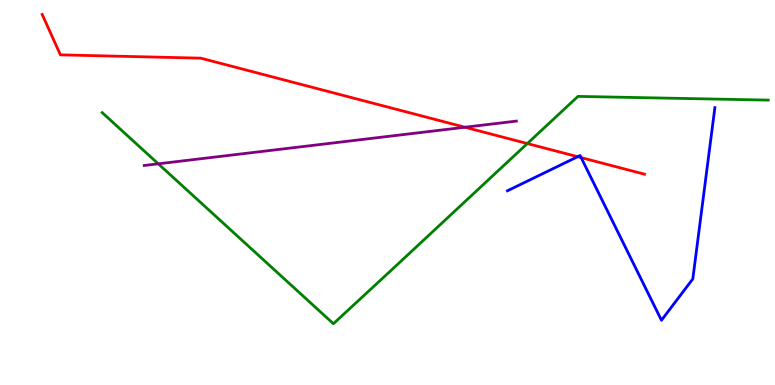[{'lines': ['blue', 'red'], 'intersections': [{'x': 7.45, 'y': 5.93}, {'x': 7.5, 'y': 5.91}]}, {'lines': ['green', 'red'], 'intersections': [{'x': 6.8, 'y': 6.27}]}, {'lines': ['purple', 'red'], 'intersections': [{'x': 6.0, 'y': 6.7}]}, {'lines': ['blue', 'green'], 'intersections': []}, {'lines': ['blue', 'purple'], 'intersections': []}, {'lines': ['green', 'purple'], 'intersections': [{'x': 2.04, 'y': 5.75}]}]